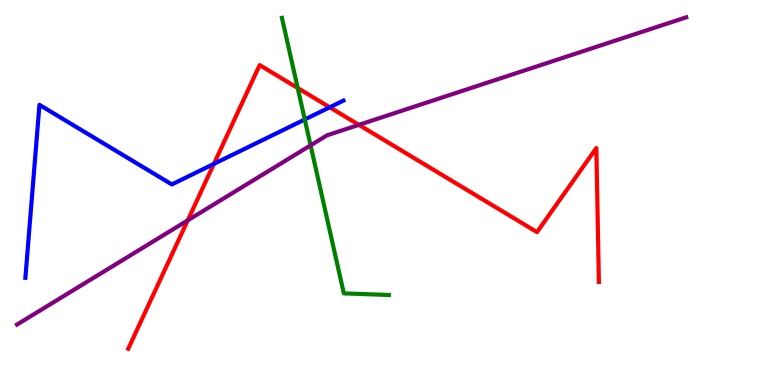[{'lines': ['blue', 'red'], 'intersections': [{'x': 2.76, 'y': 5.74}, {'x': 4.25, 'y': 7.21}]}, {'lines': ['green', 'red'], 'intersections': [{'x': 3.84, 'y': 7.71}]}, {'lines': ['purple', 'red'], 'intersections': [{'x': 2.42, 'y': 4.28}, {'x': 4.63, 'y': 6.76}]}, {'lines': ['blue', 'green'], 'intersections': [{'x': 3.93, 'y': 6.9}]}, {'lines': ['blue', 'purple'], 'intersections': []}, {'lines': ['green', 'purple'], 'intersections': [{'x': 4.01, 'y': 6.22}]}]